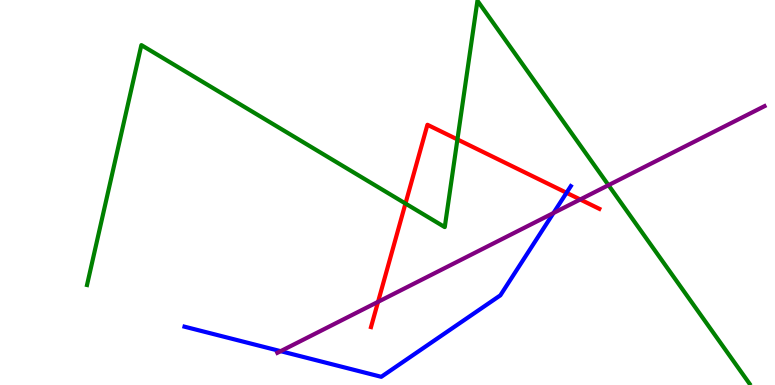[{'lines': ['blue', 'red'], 'intersections': [{'x': 7.31, 'y': 4.99}]}, {'lines': ['green', 'red'], 'intersections': [{'x': 5.23, 'y': 4.71}, {'x': 5.9, 'y': 6.38}]}, {'lines': ['purple', 'red'], 'intersections': [{'x': 4.88, 'y': 2.16}, {'x': 7.49, 'y': 4.82}]}, {'lines': ['blue', 'green'], 'intersections': []}, {'lines': ['blue', 'purple'], 'intersections': [{'x': 3.62, 'y': 0.879}, {'x': 7.14, 'y': 4.47}]}, {'lines': ['green', 'purple'], 'intersections': [{'x': 7.85, 'y': 5.19}]}]